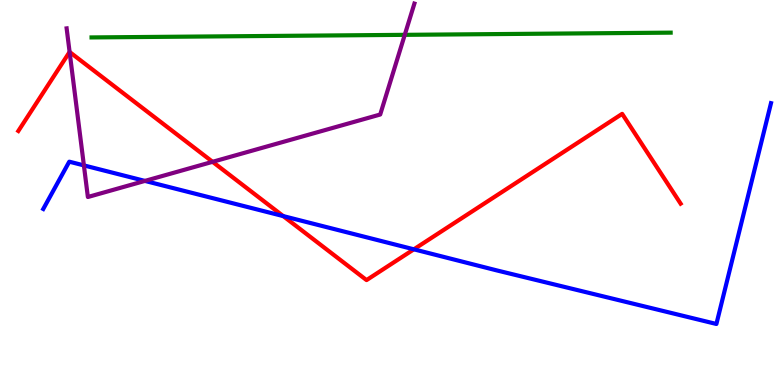[{'lines': ['blue', 'red'], 'intersections': [{'x': 3.65, 'y': 4.39}, {'x': 5.34, 'y': 3.52}]}, {'lines': ['green', 'red'], 'intersections': []}, {'lines': ['purple', 'red'], 'intersections': [{'x': 0.898, 'y': 8.65}, {'x': 2.74, 'y': 5.8}]}, {'lines': ['blue', 'green'], 'intersections': []}, {'lines': ['blue', 'purple'], 'intersections': [{'x': 1.08, 'y': 5.7}, {'x': 1.87, 'y': 5.3}]}, {'lines': ['green', 'purple'], 'intersections': [{'x': 5.22, 'y': 9.1}]}]